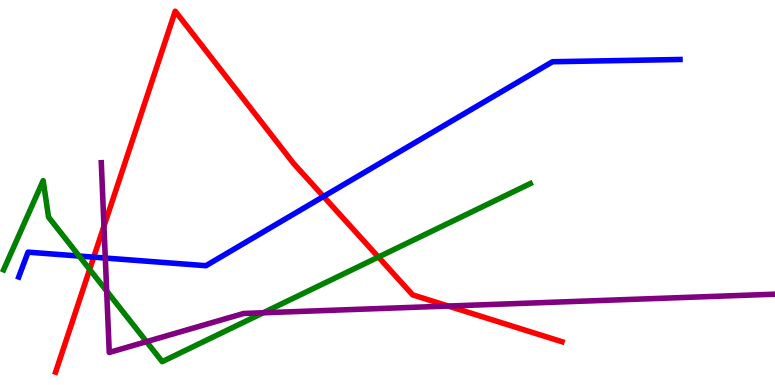[{'lines': ['blue', 'red'], 'intersections': [{'x': 1.21, 'y': 3.32}, {'x': 4.17, 'y': 4.9}]}, {'lines': ['green', 'red'], 'intersections': [{'x': 1.16, 'y': 3.0}, {'x': 4.88, 'y': 3.32}]}, {'lines': ['purple', 'red'], 'intersections': [{'x': 1.34, 'y': 4.12}, {'x': 5.78, 'y': 2.05}]}, {'lines': ['blue', 'green'], 'intersections': [{'x': 1.02, 'y': 3.35}]}, {'lines': ['blue', 'purple'], 'intersections': [{'x': 1.36, 'y': 3.3}]}, {'lines': ['green', 'purple'], 'intersections': [{'x': 1.38, 'y': 2.44}, {'x': 1.89, 'y': 1.13}, {'x': 3.4, 'y': 1.88}]}]